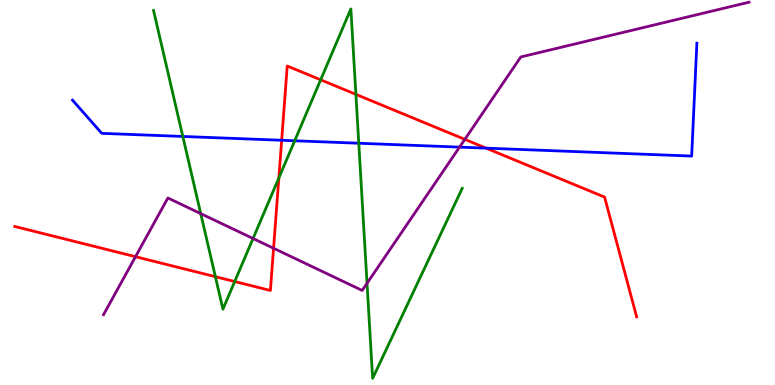[{'lines': ['blue', 'red'], 'intersections': [{'x': 3.63, 'y': 6.36}, {'x': 6.27, 'y': 6.15}]}, {'lines': ['green', 'red'], 'intersections': [{'x': 2.78, 'y': 2.81}, {'x': 3.03, 'y': 2.69}, {'x': 3.6, 'y': 5.38}, {'x': 4.14, 'y': 7.93}, {'x': 4.59, 'y': 7.55}]}, {'lines': ['purple', 'red'], 'intersections': [{'x': 1.75, 'y': 3.33}, {'x': 3.53, 'y': 3.55}, {'x': 6.0, 'y': 6.38}]}, {'lines': ['blue', 'green'], 'intersections': [{'x': 2.36, 'y': 6.46}, {'x': 3.8, 'y': 6.34}, {'x': 4.63, 'y': 6.28}]}, {'lines': ['blue', 'purple'], 'intersections': [{'x': 5.93, 'y': 6.18}]}, {'lines': ['green', 'purple'], 'intersections': [{'x': 2.59, 'y': 4.45}, {'x': 3.27, 'y': 3.81}, {'x': 4.74, 'y': 2.64}]}]